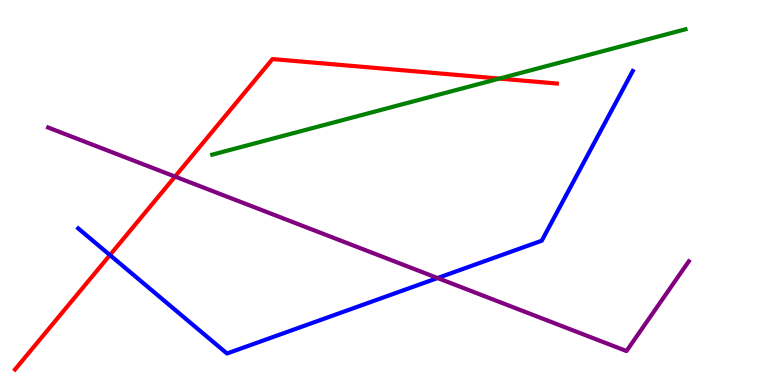[{'lines': ['blue', 'red'], 'intersections': [{'x': 1.42, 'y': 3.37}]}, {'lines': ['green', 'red'], 'intersections': [{'x': 6.44, 'y': 7.96}]}, {'lines': ['purple', 'red'], 'intersections': [{'x': 2.26, 'y': 5.41}]}, {'lines': ['blue', 'green'], 'intersections': []}, {'lines': ['blue', 'purple'], 'intersections': [{'x': 5.65, 'y': 2.78}]}, {'lines': ['green', 'purple'], 'intersections': []}]